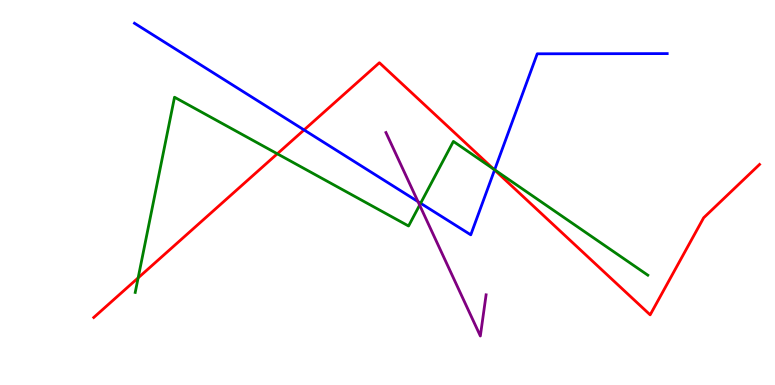[{'lines': ['blue', 'red'], 'intersections': [{'x': 3.92, 'y': 6.63}, {'x': 6.38, 'y': 5.58}]}, {'lines': ['green', 'red'], 'intersections': [{'x': 1.78, 'y': 2.78}, {'x': 3.58, 'y': 6.01}, {'x': 6.37, 'y': 5.61}]}, {'lines': ['purple', 'red'], 'intersections': []}, {'lines': ['blue', 'green'], 'intersections': [{'x': 5.43, 'y': 4.72}, {'x': 6.38, 'y': 5.59}]}, {'lines': ['blue', 'purple'], 'intersections': [{'x': 5.39, 'y': 4.76}]}, {'lines': ['green', 'purple'], 'intersections': [{'x': 5.41, 'y': 4.67}]}]